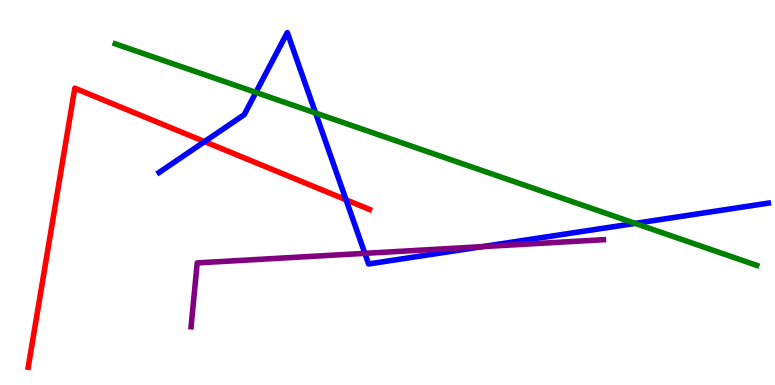[{'lines': ['blue', 'red'], 'intersections': [{'x': 2.64, 'y': 6.32}, {'x': 4.47, 'y': 4.81}]}, {'lines': ['green', 'red'], 'intersections': []}, {'lines': ['purple', 'red'], 'intersections': []}, {'lines': ['blue', 'green'], 'intersections': [{'x': 3.3, 'y': 7.6}, {'x': 4.07, 'y': 7.06}, {'x': 8.2, 'y': 4.2}]}, {'lines': ['blue', 'purple'], 'intersections': [{'x': 4.71, 'y': 3.42}, {'x': 6.23, 'y': 3.59}]}, {'lines': ['green', 'purple'], 'intersections': []}]